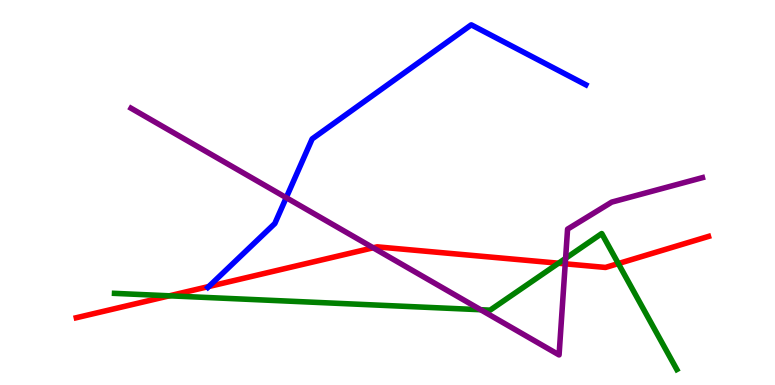[{'lines': ['blue', 'red'], 'intersections': [{'x': 2.69, 'y': 2.56}]}, {'lines': ['green', 'red'], 'intersections': [{'x': 2.19, 'y': 2.32}, {'x': 7.21, 'y': 3.16}, {'x': 7.98, 'y': 3.15}]}, {'lines': ['purple', 'red'], 'intersections': [{'x': 4.82, 'y': 3.56}, {'x': 7.29, 'y': 3.15}]}, {'lines': ['blue', 'green'], 'intersections': []}, {'lines': ['blue', 'purple'], 'intersections': [{'x': 3.69, 'y': 4.87}]}, {'lines': ['green', 'purple'], 'intersections': [{'x': 6.2, 'y': 1.95}, {'x': 7.3, 'y': 3.29}]}]